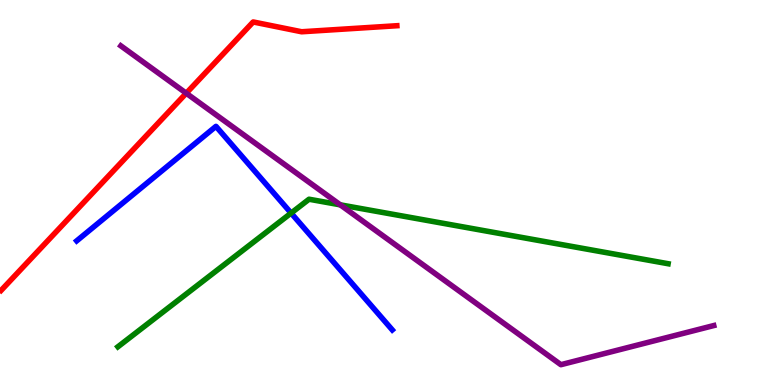[{'lines': ['blue', 'red'], 'intersections': []}, {'lines': ['green', 'red'], 'intersections': []}, {'lines': ['purple', 'red'], 'intersections': [{'x': 2.4, 'y': 7.58}]}, {'lines': ['blue', 'green'], 'intersections': [{'x': 3.76, 'y': 4.47}]}, {'lines': ['blue', 'purple'], 'intersections': []}, {'lines': ['green', 'purple'], 'intersections': [{'x': 4.39, 'y': 4.68}]}]